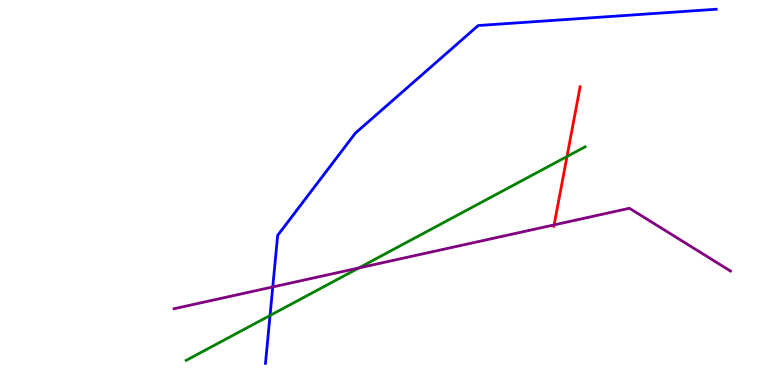[{'lines': ['blue', 'red'], 'intersections': []}, {'lines': ['green', 'red'], 'intersections': [{'x': 7.32, 'y': 5.93}]}, {'lines': ['purple', 'red'], 'intersections': [{'x': 7.15, 'y': 4.16}]}, {'lines': ['blue', 'green'], 'intersections': [{'x': 3.48, 'y': 1.81}]}, {'lines': ['blue', 'purple'], 'intersections': [{'x': 3.52, 'y': 2.55}]}, {'lines': ['green', 'purple'], 'intersections': [{'x': 4.63, 'y': 3.04}]}]